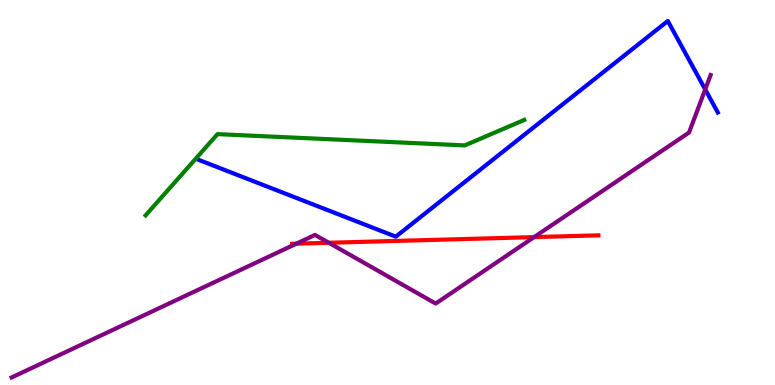[{'lines': ['blue', 'red'], 'intersections': []}, {'lines': ['green', 'red'], 'intersections': []}, {'lines': ['purple', 'red'], 'intersections': [{'x': 3.82, 'y': 3.67}, {'x': 4.24, 'y': 3.69}, {'x': 6.89, 'y': 3.84}]}, {'lines': ['blue', 'green'], 'intersections': []}, {'lines': ['blue', 'purple'], 'intersections': [{'x': 9.1, 'y': 7.68}]}, {'lines': ['green', 'purple'], 'intersections': []}]